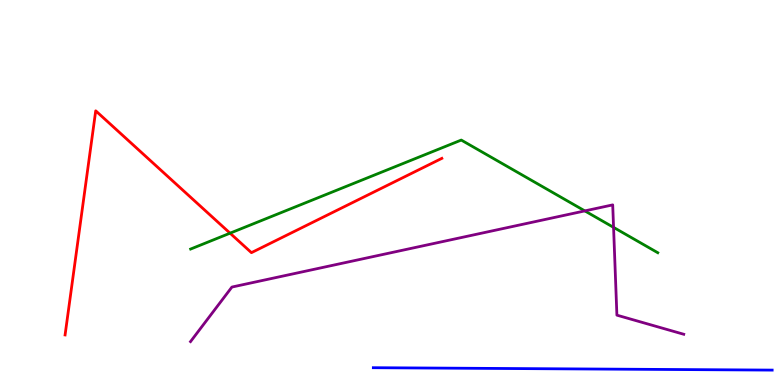[{'lines': ['blue', 'red'], 'intersections': []}, {'lines': ['green', 'red'], 'intersections': [{'x': 2.97, 'y': 3.94}]}, {'lines': ['purple', 'red'], 'intersections': []}, {'lines': ['blue', 'green'], 'intersections': []}, {'lines': ['blue', 'purple'], 'intersections': []}, {'lines': ['green', 'purple'], 'intersections': [{'x': 7.55, 'y': 4.52}, {'x': 7.92, 'y': 4.09}]}]